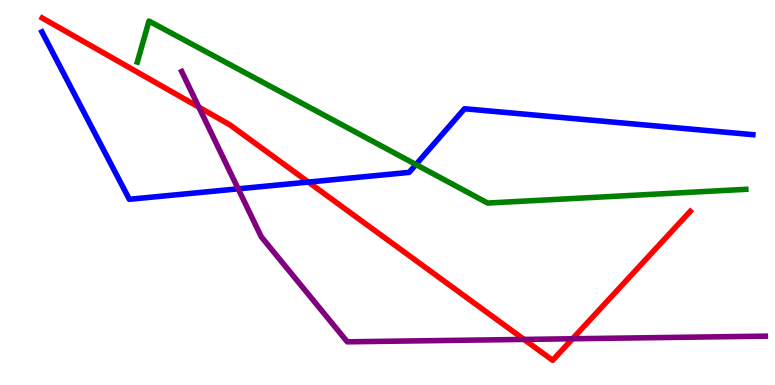[{'lines': ['blue', 'red'], 'intersections': [{'x': 3.98, 'y': 5.27}]}, {'lines': ['green', 'red'], 'intersections': []}, {'lines': ['purple', 'red'], 'intersections': [{'x': 2.57, 'y': 7.22}, {'x': 6.76, 'y': 1.18}, {'x': 7.39, 'y': 1.2}]}, {'lines': ['blue', 'green'], 'intersections': [{'x': 5.37, 'y': 5.73}]}, {'lines': ['blue', 'purple'], 'intersections': [{'x': 3.07, 'y': 5.1}]}, {'lines': ['green', 'purple'], 'intersections': []}]